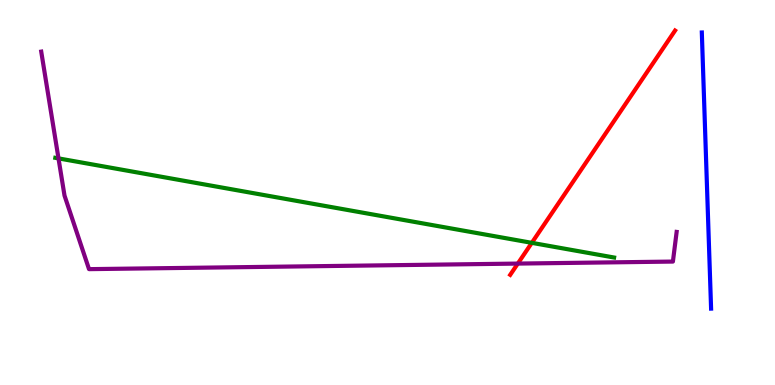[{'lines': ['blue', 'red'], 'intersections': []}, {'lines': ['green', 'red'], 'intersections': [{'x': 6.86, 'y': 3.69}]}, {'lines': ['purple', 'red'], 'intersections': [{'x': 6.68, 'y': 3.15}]}, {'lines': ['blue', 'green'], 'intersections': []}, {'lines': ['blue', 'purple'], 'intersections': []}, {'lines': ['green', 'purple'], 'intersections': [{'x': 0.755, 'y': 5.89}]}]